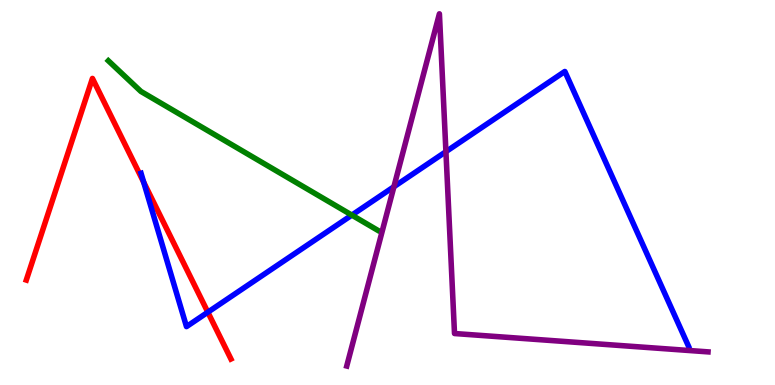[{'lines': ['blue', 'red'], 'intersections': [{'x': 1.85, 'y': 5.27}, {'x': 2.68, 'y': 1.89}]}, {'lines': ['green', 'red'], 'intersections': []}, {'lines': ['purple', 'red'], 'intersections': []}, {'lines': ['blue', 'green'], 'intersections': [{'x': 4.54, 'y': 4.41}]}, {'lines': ['blue', 'purple'], 'intersections': [{'x': 5.08, 'y': 5.15}, {'x': 5.75, 'y': 6.06}]}, {'lines': ['green', 'purple'], 'intersections': []}]